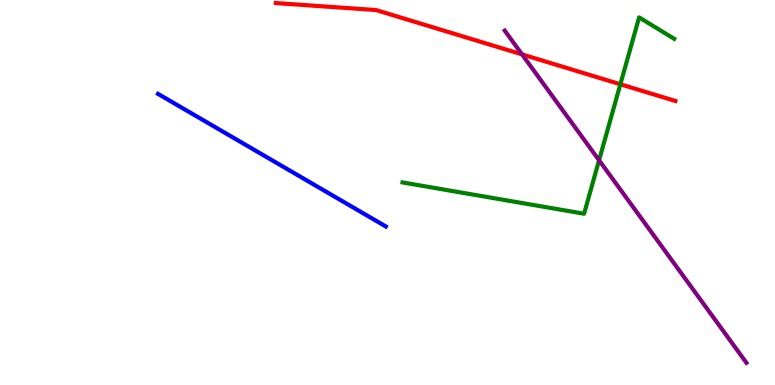[{'lines': ['blue', 'red'], 'intersections': []}, {'lines': ['green', 'red'], 'intersections': [{'x': 8.0, 'y': 7.81}]}, {'lines': ['purple', 'red'], 'intersections': [{'x': 6.74, 'y': 8.59}]}, {'lines': ['blue', 'green'], 'intersections': []}, {'lines': ['blue', 'purple'], 'intersections': []}, {'lines': ['green', 'purple'], 'intersections': [{'x': 7.73, 'y': 5.84}]}]